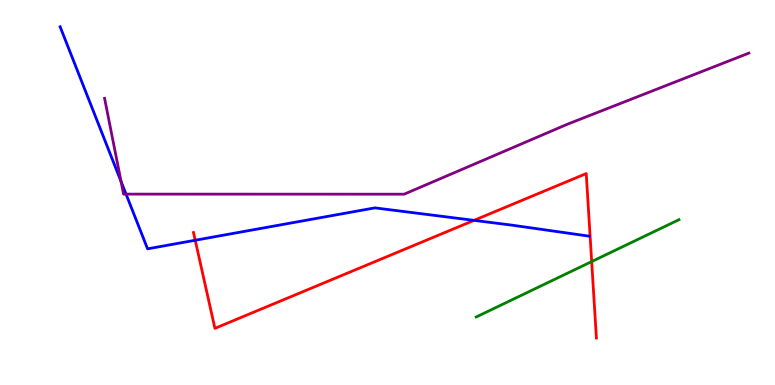[{'lines': ['blue', 'red'], 'intersections': [{'x': 2.52, 'y': 3.76}, {'x': 6.12, 'y': 4.28}]}, {'lines': ['green', 'red'], 'intersections': [{'x': 7.63, 'y': 3.21}]}, {'lines': ['purple', 'red'], 'intersections': []}, {'lines': ['blue', 'green'], 'intersections': []}, {'lines': ['blue', 'purple'], 'intersections': [{'x': 1.56, 'y': 5.29}, {'x': 1.63, 'y': 4.96}]}, {'lines': ['green', 'purple'], 'intersections': []}]